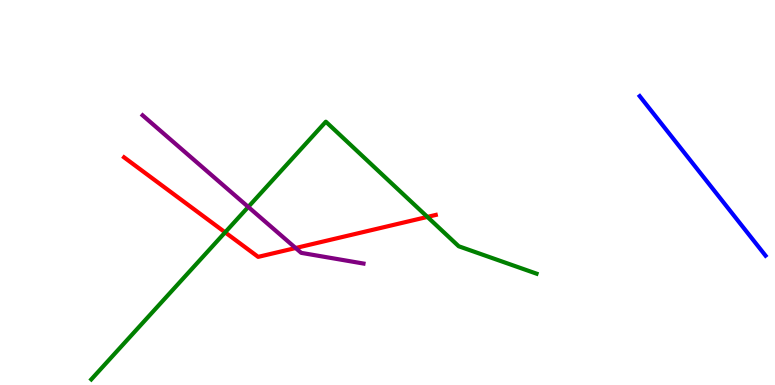[{'lines': ['blue', 'red'], 'intersections': []}, {'lines': ['green', 'red'], 'intersections': [{'x': 2.9, 'y': 3.96}, {'x': 5.51, 'y': 4.37}]}, {'lines': ['purple', 'red'], 'intersections': [{'x': 3.81, 'y': 3.56}]}, {'lines': ['blue', 'green'], 'intersections': []}, {'lines': ['blue', 'purple'], 'intersections': []}, {'lines': ['green', 'purple'], 'intersections': [{'x': 3.2, 'y': 4.62}]}]